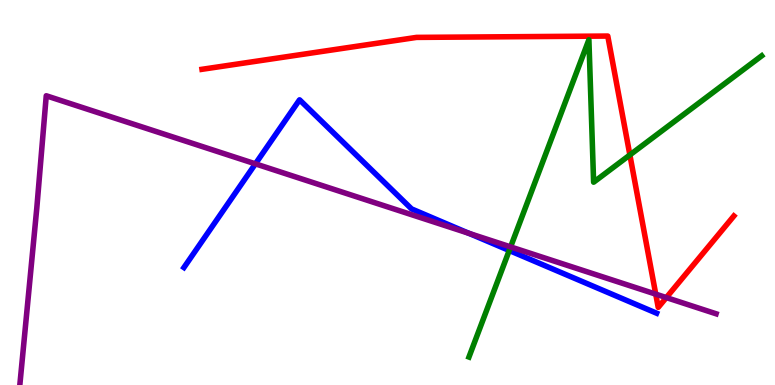[{'lines': ['blue', 'red'], 'intersections': []}, {'lines': ['green', 'red'], 'intersections': [{'x': 8.13, 'y': 5.98}]}, {'lines': ['purple', 'red'], 'intersections': [{'x': 8.46, 'y': 2.36}, {'x': 8.6, 'y': 2.27}]}, {'lines': ['blue', 'green'], 'intersections': [{'x': 6.57, 'y': 3.49}]}, {'lines': ['blue', 'purple'], 'intersections': [{'x': 3.3, 'y': 5.74}, {'x': 6.05, 'y': 3.94}]}, {'lines': ['green', 'purple'], 'intersections': [{'x': 6.59, 'y': 3.59}]}]